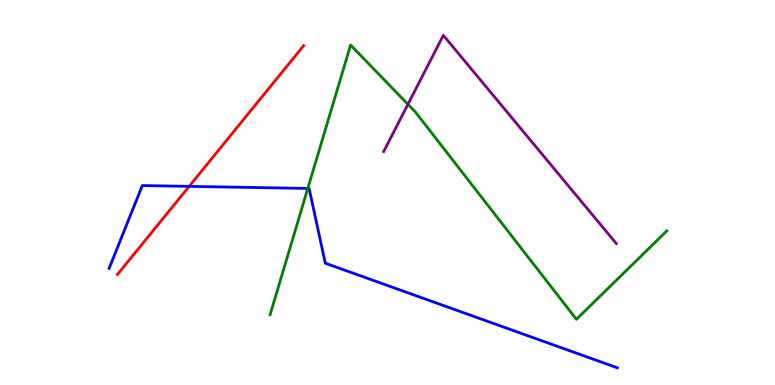[{'lines': ['blue', 'red'], 'intersections': [{'x': 2.44, 'y': 5.16}]}, {'lines': ['green', 'red'], 'intersections': []}, {'lines': ['purple', 'red'], 'intersections': []}, {'lines': ['blue', 'green'], 'intersections': [{'x': 3.97, 'y': 5.11}]}, {'lines': ['blue', 'purple'], 'intersections': []}, {'lines': ['green', 'purple'], 'intersections': [{'x': 5.26, 'y': 7.29}]}]